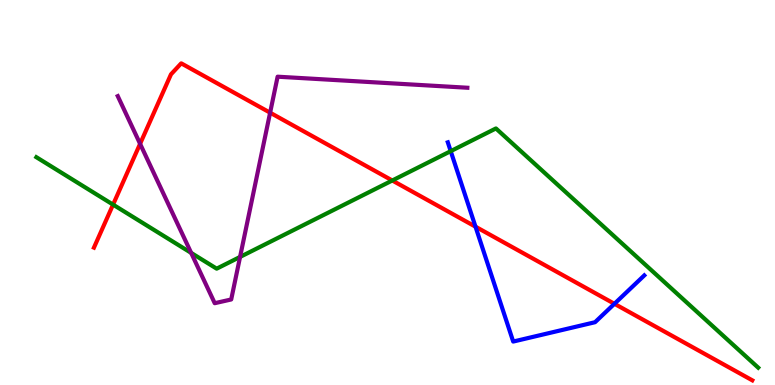[{'lines': ['blue', 'red'], 'intersections': [{'x': 6.14, 'y': 4.11}, {'x': 7.93, 'y': 2.11}]}, {'lines': ['green', 'red'], 'intersections': [{'x': 1.46, 'y': 4.69}, {'x': 5.06, 'y': 5.31}]}, {'lines': ['purple', 'red'], 'intersections': [{'x': 1.81, 'y': 6.26}, {'x': 3.49, 'y': 7.07}]}, {'lines': ['blue', 'green'], 'intersections': [{'x': 5.82, 'y': 6.07}]}, {'lines': ['blue', 'purple'], 'intersections': []}, {'lines': ['green', 'purple'], 'intersections': [{'x': 2.47, 'y': 3.43}, {'x': 3.1, 'y': 3.33}]}]